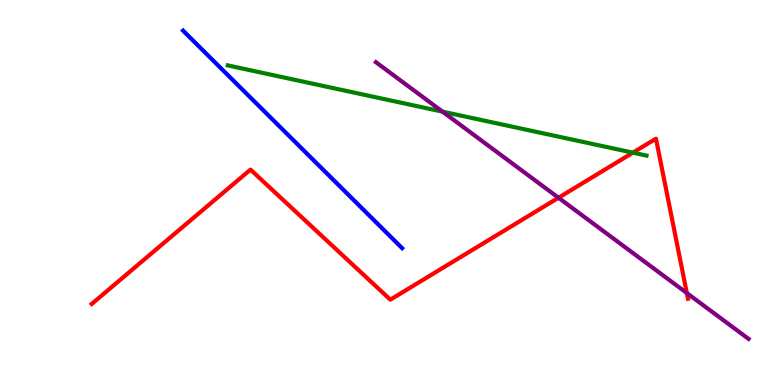[{'lines': ['blue', 'red'], 'intersections': []}, {'lines': ['green', 'red'], 'intersections': [{'x': 8.17, 'y': 6.03}]}, {'lines': ['purple', 'red'], 'intersections': [{'x': 7.21, 'y': 4.86}, {'x': 8.86, 'y': 2.39}]}, {'lines': ['blue', 'green'], 'intersections': []}, {'lines': ['blue', 'purple'], 'intersections': []}, {'lines': ['green', 'purple'], 'intersections': [{'x': 5.71, 'y': 7.1}]}]